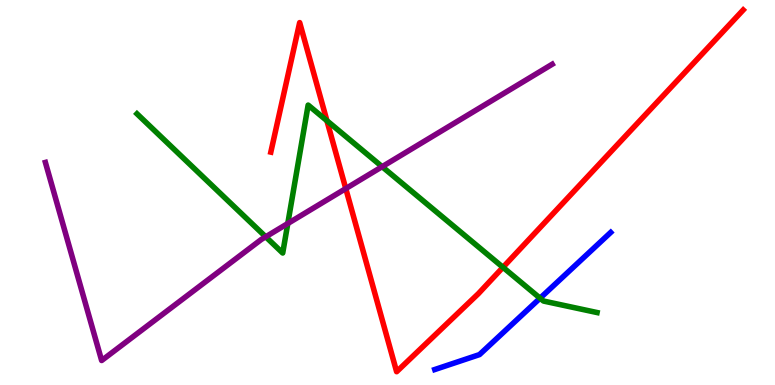[{'lines': ['blue', 'red'], 'intersections': []}, {'lines': ['green', 'red'], 'intersections': [{'x': 4.22, 'y': 6.86}, {'x': 6.49, 'y': 3.06}]}, {'lines': ['purple', 'red'], 'intersections': [{'x': 4.46, 'y': 5.1}]}, {'lines': ['blue', 'green'], 'intersections': [{'x': 6.97, 'y': 2.25}]}, {'lines': ['blue', 'purple'], 'intersections': []}, {'lines': ['green', 'purple'], 'intersections': [{'x': 3.43, 'y': 3.85}, {'x': 3.71, 'y': 4.19}, {'x': 4.93, 'y': 5.67}]}]